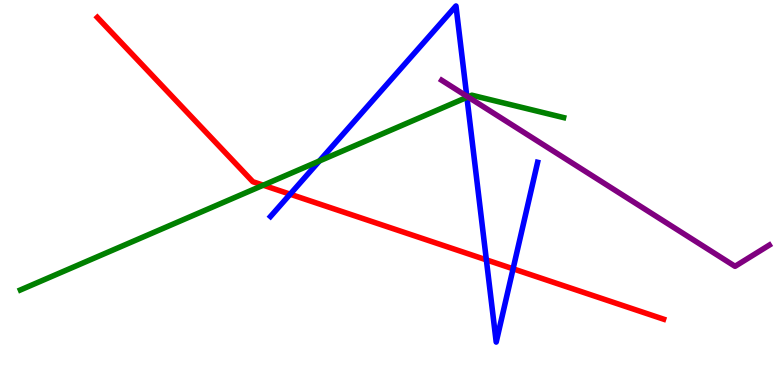[{'lines': ['blue', 'red'], 'intersections': [{'x': 3.74, 'y': 4.96}, {'x': 6.28, 'y': 3.25}, {'x': 6.62, 'y': 3.02}]}, {'lines': ['green', 'red'], 'intersections': [{'x': 3.4, 'y': 5.19}]}, {'lines': ['purple', 'red'], 'intersections': []}, {'lines': ['blue', 'green'], 'intersections': [{'x': 4.12, 'y': 5.82}, {'x': 6.02, 'y': 7.47}]}, {'lines': ['blue', 'purple'], 'intersections': [{'x': 6.02, 'y': 7.5}]}, {'lines': ['green', 'purple'], 'intersections': [{'x': 6.04, 'y': 7.48}]}]